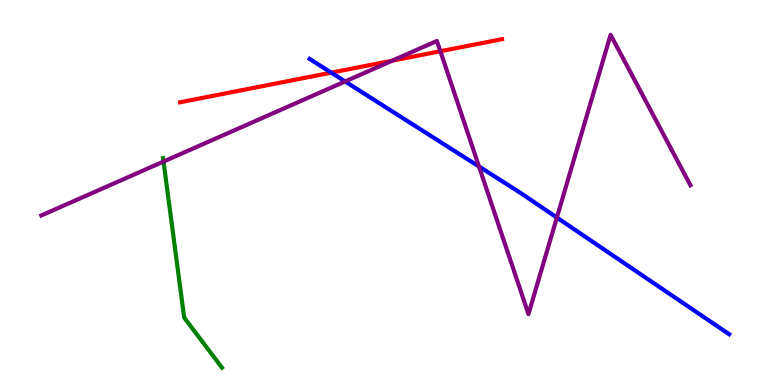[{'lines': ['blue', 'red'], 'intersections': [{'x': 4.27, 'y': 8.11}]}, {'lines': ['green', 'red'], 'intersections': []}, {'lines': ['purple', 'red'], 'intersections': [{'x': 5.06, 'y': 8.42}, {'x': 5.68, 'y': 8.67}]}, {'lines': ['blue', 'green'], 'intersections': []}, {'lines': ['blue', 'purple'], 'intersections': [{'x': 4.45, 'y': 7.88}, {'x': 6.18, 'y': 5.67}, {'x': 7.19, 'y': 4.35}]}, {'lines': ['green', 'purple'], 'intersections': [{'x': 2.11, 'y': 5.8}]}]